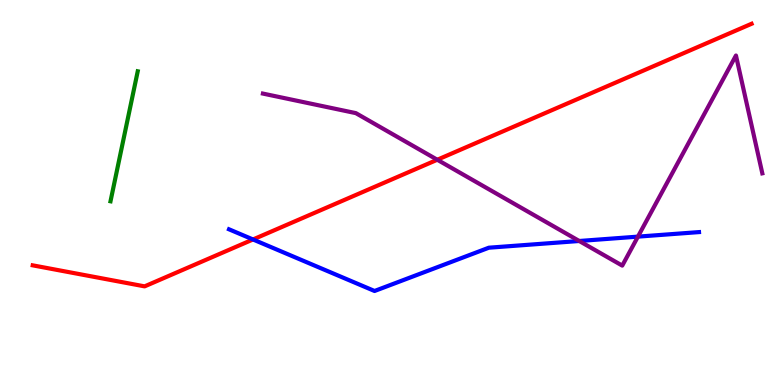[{'lines': ['blue', 'red'], 'intersections': [{'x': 3.26, 'y': 3.78}]}, {'lines': ['green', 'red'], 'intersections': []}, {'lines': ['purple', 'red'], 'intersections': [{'x': 5.64, 'y': 5.85}]}, {'lines': ['blue', 'green'], 'intersections': []}, {'lines': ['blue', 'purple'], 'intersections': [{'x': 7.47, 'y': 3.74}, {'x': 8.23, 'y': 3.85}]}, {'lines': ['green', 'purple'], 'intersections': []}]